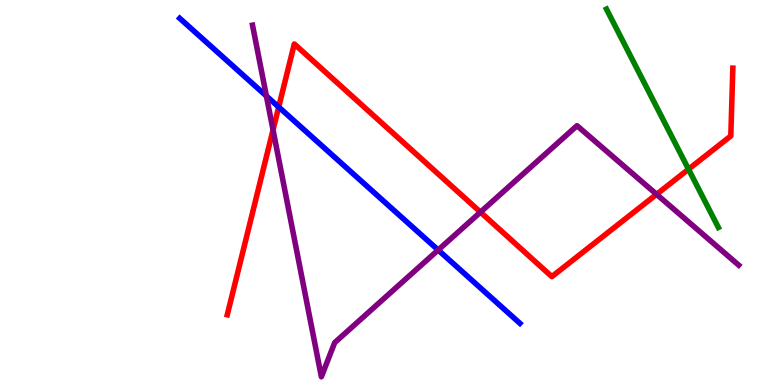[{'lines': ['blue', 'red'], 'intersections': [{'x': 3.6, 'y': 7.22}]}, {'lines': ['green', 'red'], 'intersections': [{'x': 8.88, 'y': 5.6}]}, {'lines': ['purple', 'red'], 'intersections': [{'x': 3.52, 'y': 6.63}, {'x': 6.2, 'y': 4.49}, {'x': 8.47, 'y': 4.95}]}, {'lines': ['blue', 'green'], 'intersections': []}, {'lines': ['blue', 'purple'], 'intersections': [{'x': 3.44, 'y': 7.51}, {'x': 5.65, 'y': 3.51}]}, {'lines': ['green', 'purple'], 'intersections': []}]